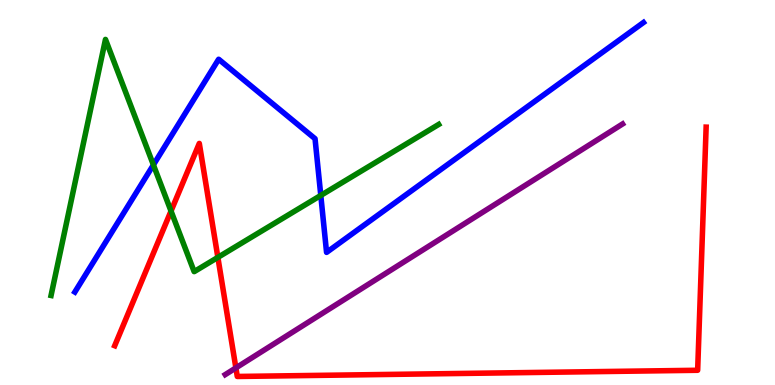[{'lines': ['blue', 'red'], 'intersections': []}, {'lines': ['green', 'red'], 'intersections': [{'x': 2.21, 'y': 4.52}, {'x': 2.81, 'y': 3.31}]}, {'lines': ['purple', 'red'], 'intersections': [{'x': 3.04, 'y': 0.444}]}, {'lines': ['blue', 'green'], 'intersections': [{'x': 1.98, 'y': 5.72}, {'x': 4.14, 'y': 4.92}]}, {'lines': ['blue', 'purple'], 'intersections': []}, {'lines': ['green', 'purple'], 'intersections': []}]